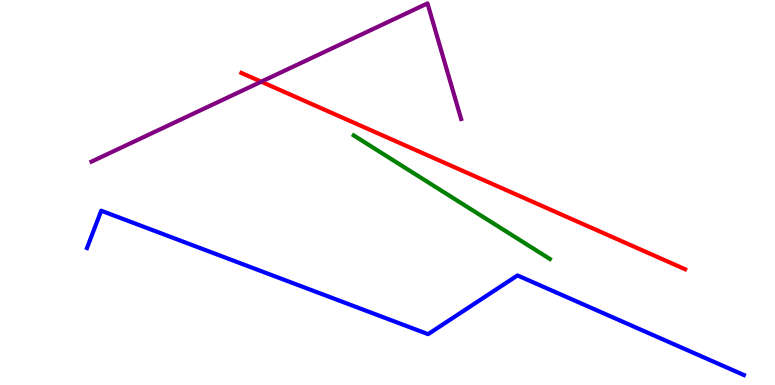[{'lines': ['blue', 'red'], 'intersections': []}, {'lines': ['green', 'red'], 'intersections': []}, {'lines': ['purple', 'red'], 'intersections': [{'x': 3.37, 'y': 7.88}]}, {'lines': ['blue', 'green'], 'intersections': []}, {'lines': ['blue', 'purple'], 'intersections': []}, {'lines': ['green', 'purple'], 'intersections': []}]